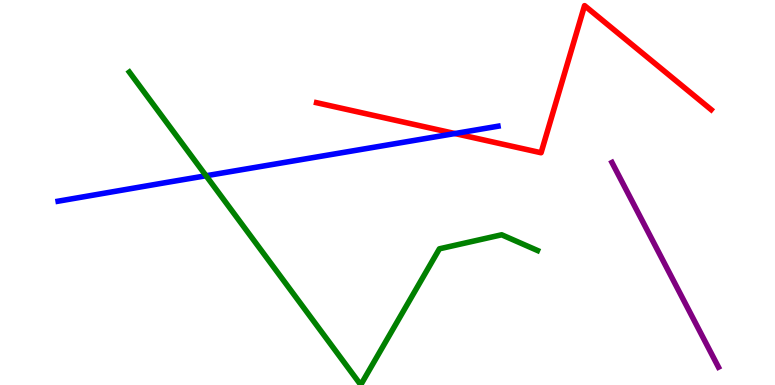[{'lines': ['blue', 'red'], 'intersections': [{'x': 5.87, 'y': 6.53}]}, {'lines': ['green', 'red'], 'intersections': []}, {'lines': ['purple', 'red'], 'intersections': []}, {'lines': ['blue', 'green'], 'intersections': [{'x': 2.66, 'y': 5.43}]}, {'lines': ['blue', 'purple'], 'intersections': []}, {'lines': ['green', 'purple'], 'intersections': []}]